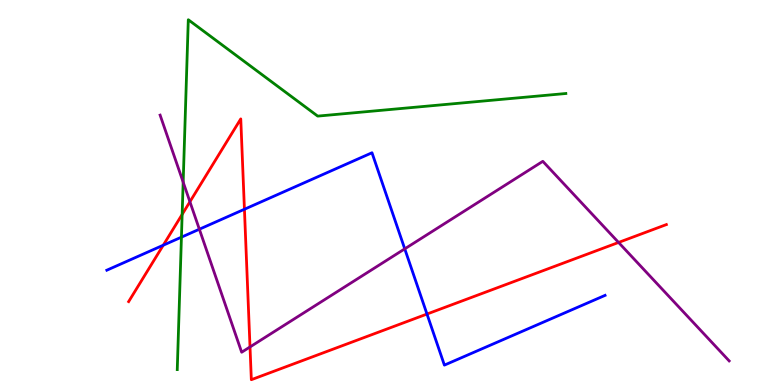[{'lines': ['blue', 'red'], 'intersections': [{'x': 2.11, 'y': 3.63}, {'x': 3.15, 'y': 4.56}, {'x': 5.51, 'y': 1.84}]}, {'lines': ['green', 'red'], 'intersections': [{'x': 2.35, 'y': 4.43}]}, {'lines': ['purple', 'red'], 'intersections': [{'x': 2.45, 'y': 4.76}, {'x': 3.23, 'y': 0.988}, {'x': 7.98, 'y': 3.7}]}, {'lines': ['blue', 'green'], 'intersections': [{'x': 2.34, 'y': 3.84}]}, {'lines': ['blue', 'purple'], 'intersections': [{'x': 2.57, 'y': 4.05}, {'x': 5.22, 'y': 3.54}]}, {'lines': ['green', 'purple'], 'intersections': [{'x': 2.36, 'y': 5.27}]}]